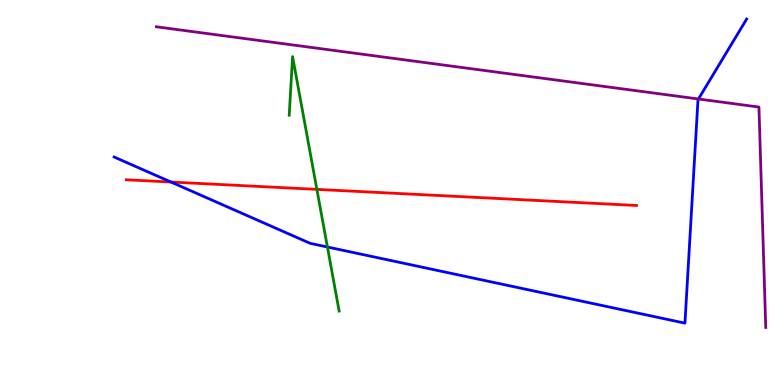[{'lines': ['blue', 'red'], 'intersections': [{'x': 2.21, 'y': 5.27}]}, {'lines': ['green', 'red'], 'intersections': [{'x': 4.09, 'y': 5.08}]}, {'lines': ['purple', 'red'], 'intersections': []}, {'lines': ['blue', 'green'], 'intersections': [{'x': 4.22, 'y': 3.58}]}, {'lines': ['blue', 'purple'], 'intersections': [{'x': 9.01, 'y': 7.43}]}, {'lines': ['green', 'purple'], 'intersections': []}]